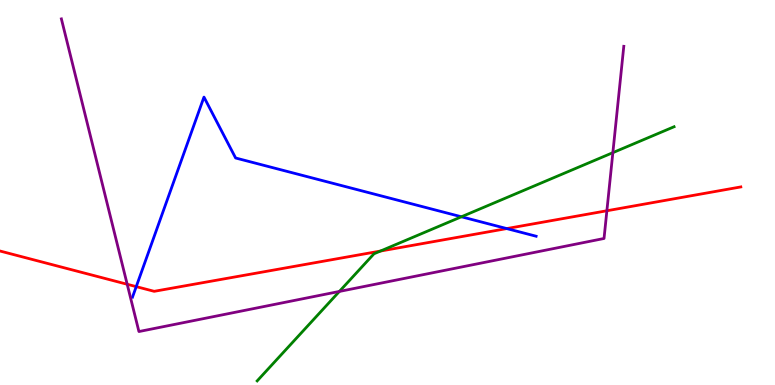[{'lines': ['blue', 'red'], 'intersections': [{'x': 1.76, 'y': 2.56}, {'x': 6.54, 'y': 4.06}]}, {'lines': ['green', 'red'], 'intersections': [{'x': 4.91, 'y': 3.48}]}, {'lines': ['purple', 'red'], 'intersections': [{'x': 1.64, 'y': 2.62}, {'x': 7.83, 'y': 4.53}]}, {'lines': ['blue', 'green'], 'intersections': [{'x': 5.95, 'y': 4.37}]}, {'lines': ['blue', 'purple'], 'intersections': []}, {'lines': ['green', 'purple'], 'intersections': [{'x': 4.38, 'y': 2.43}, {'x': 7.91, 'y': 6.03}]}]